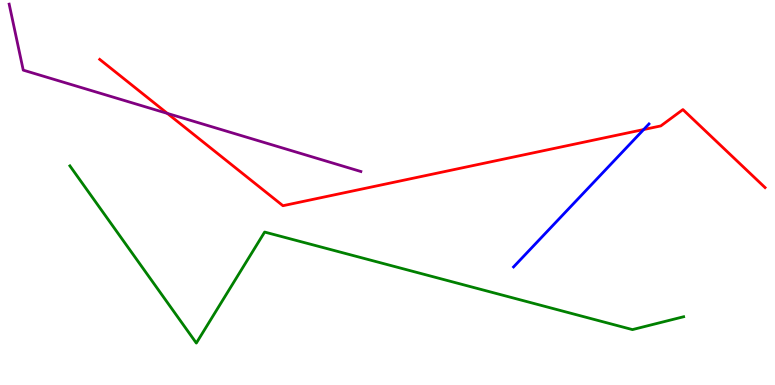[{'lines': ['blue', 'red'], 'intersections': [{'x': 8.31, 'y': 6.64}]}, {'lines': ['green', 'red'], 'intersections': []}, {'lines': ['purple', 'red'], 'intersections': [{'x': 2.16, 'y': 7.05}]}, {'lines': ['blue', 'green'], 'intersections': []}, {'lines': ['blue', 'purple'], 'intersections': []}, {'lines': ['green', 'purple'], 'intersections': []}]